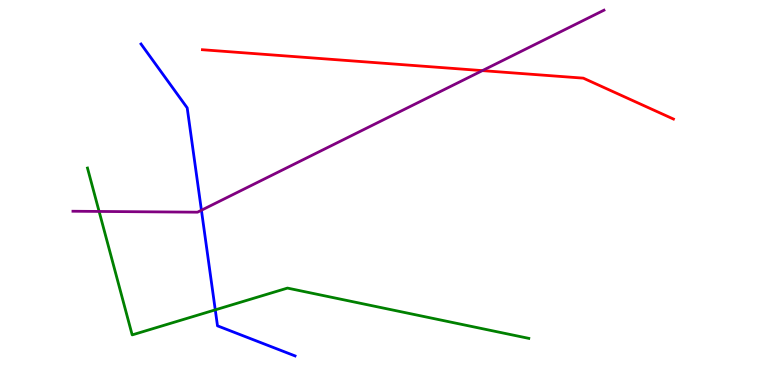[{'lines': ['blue', 'red'], 'intersections': []}, {'lines': ['green', 'red'], 'intersections': []}, {'lines': ['purple', 'red'], 'intersections': [{'x': 6.22, 'y': 8.17}]}, {'lines': ['blue', 'green'], 'intersections': [{'x': 2.78, 'y': 1.95}]}, {'lines': ['blue', 'purple'], 'intersections': [{'x': 2.6, 'y': 4.54}]}, {'lines': ['green', 'purple'], 'intersections': [{'x': 1.28, 'y': 4.51}]}]